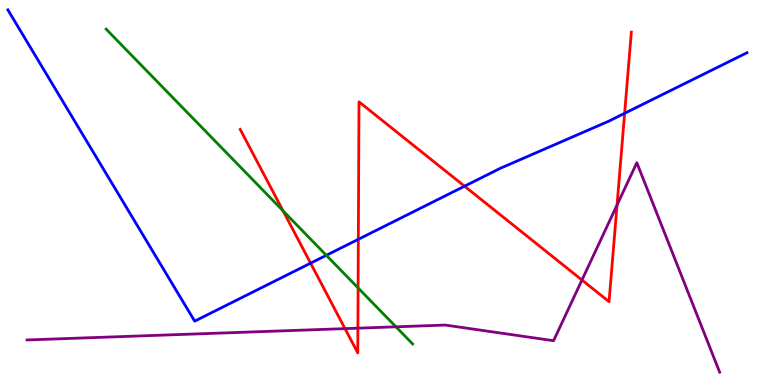[{'lines': ['blue', 'red'], 'intersections': [{'x': 4.01, 'y': 3.16}, {'x': 4.62, 'y': 3.78}, {'x': 5.99, 'y': 5.16}, {'x': 8.06, 'y': 7.06}]}, {'lines': ['green', 'red'], 'intersections': [{'x': 3.65, 'y': 4.52}, {'x': 4.62, 'y': 2.52}]}, {'lines': ['purple', 'red'], 'intersections': [{'x': 4.45, 'y': 1.46}, {'x': 4.62, 'y': 1.48}, {'x': 7.51, 'y': 2.73}, {'x': 7.96, 'y': 4.68}]}, {'lines': ['blue', 'green'], 'intersections': [{'x': 4.21, 'y': 3.37}]}, {'lines': ['blue', 'purple'], 'intersections': []}, {'lines': ['green', 'purple'], 'intersections': [{'x': 5.11, 'y': 1.51}]}]